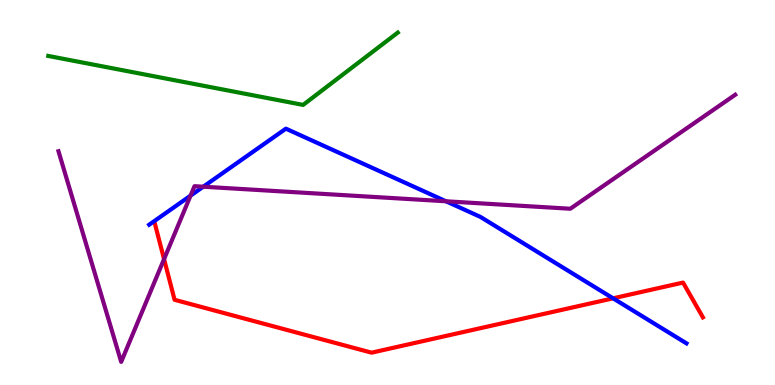[{'lines': ['blue', 'red'], 'intersections': [{'x': 7.91, 'y': 2.25}]}, {'lines': ['green', 'red'], 'intersections': []}, {'lines': ['purple', 'red'], 'intersections': [{'x': 2.12, 'y': 3.27}]}, {'lines': ['blue', 'green'], 'intersections': []}, {'lines': ['blue', 'purple'], 'intersections': [{'x': 2.46, 'y': 4.92}, {'x': 2.62, 'y': 5.15}, {'x': 5.75, 'y': 4.77}]}, {'lines': ['green', 'purple'], 'intersections': []}]